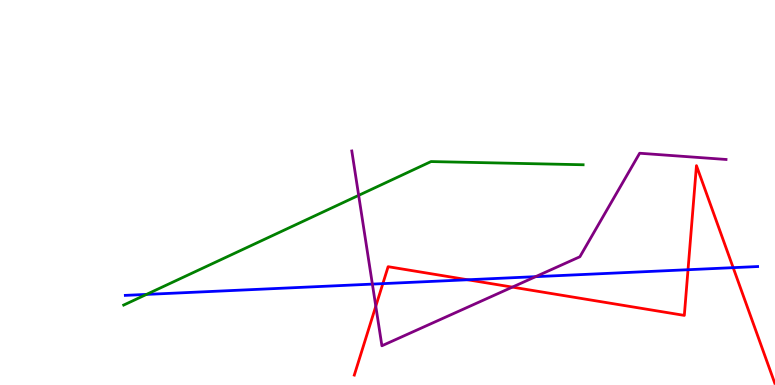[{'lines': ['blue', 'red'], 'intersections': [{'x': 4.94, 'y': 2.63}, {'x': 6.03, 'y': 2.73}, {'x': 8.88, 'y': 2.99}, {'x': 9.46, 'y': 3.05}]}, {'lines': ['green', 'red'], 'intersections': []}, {'lines': ['purple', 'red'], 'intersections': [{'x': 4.85, 'y': 2.05}, {'x': 6.61, 'y': 2.54}]}, {'lines': ['blue', 'green'], 'intersections': [{'x': 1.89, 'y': 2.35}]}, {'lines': ['blue', 'purple'], 'intersections': [{'x': 4.8, 'y': 2.62}, {'x': 6.91, 'y': 2.81}]}, {'lines': ['green', 'purple'], 'intersections': [{'x': 4.63, 'y': 4.93}]}]